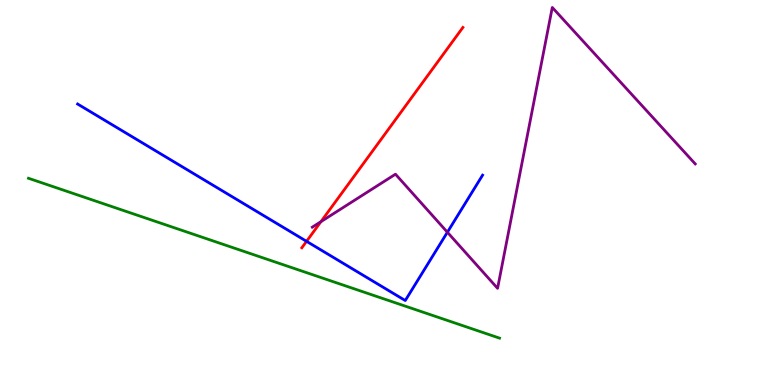[{'lines': ['blue', 'red'], 'intersections': [{'x': 3.96, 'y': 3.73}]}, {'lines': ['green', 'red'], 'intersections': []}, {'lines': ['purple', 'red'], 'intersections': [{'x': 4.14, 'y': 4.24}]}, {'lines': ['blue', 'green'], 'intersections': []}, {'lines': ['blue', 'purple'], 'intersections': [{'x': 5.77, 'y': 3.97}]}, {'lines': ['green', 'purple'], 'intersections': []}]